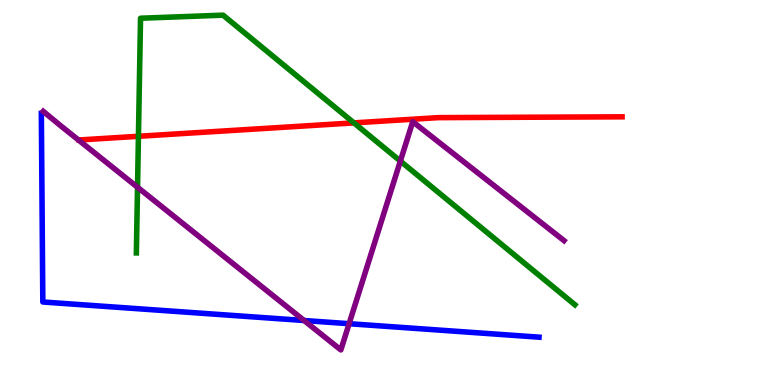[{'lines': ['blue', 'red'], 'intersections': []}, {'lines': ['green', 'red'], 'intersections': [{'x': 1.79, 'y': 6.46}, {'x': 4.57, 'y': 6.81}]}, {'lines': ['purple', 'red'], 'intersections': []}, {'lines': ['blue', 'green'], 'intersections': []}, {'lines': ['blue', 'purple'], 'intersections': [{'x': 3.92, 'y': 1.68}, {'x': 4.5, 'y': 1.59}]}, {'lines': ['green', 'purple'], 'intersections': [{'x': 1.77, 'y': 5.14}, {'x': 5.17, 'y': 5.82}]}]